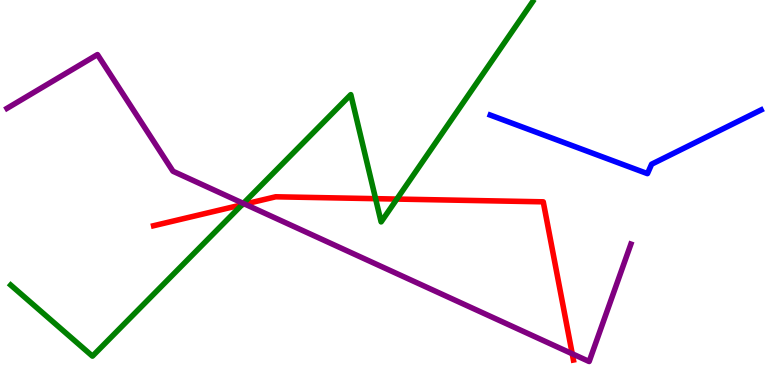[{'lines': ['blue', 'red'], 'intersections': []}, {'lines': ['green', 'red'], 'intersections': [{'x': 3.12, 'y': 4.68}, {'x': 4.85, 'y': 4.84}, {'x': 5.12, 'y': 4.83}]}, {'lines': ['purple', 'red'], 'intersections': [{'x': 3.16, 'y': 4.7}, {'x': 7.38, 'y': 0.811}]}, {'lines': ['blue', 'green'], 'intersections': []}, {'lines': ['blue', 'purple'], 'intersections': []}, {'lines': ['green', 'purple'], 'intersections': [{'x': 3.14, 'y': 4.72}]}]